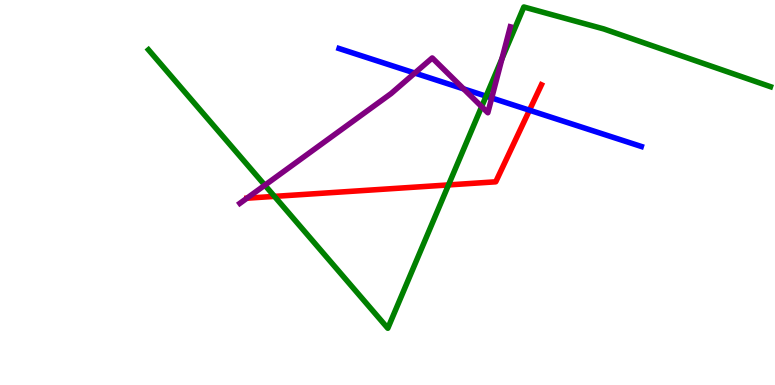[{'lines': ['blue', 'red'], 'intersections': [{'x': 6.83, 'y': 7.14}]}, {'lines': ['green', 'red'], 'intersections': [{'x': 3.54, 'y': 4.9}, {'x': 5.79, 'y': 5.2}]}, {'lines': ['purple', 'red'], 'intersections': [{'x': 3.19, 'y': 4.85}]}, {'lines': ['blue', 'green'], 'intersections': [{'x': 6.27, 'y': 7.5}]}, {'lines': ['blue', 'purple'], 'intersections': [{'x': 5.35, 'y': 8.1}, {'x': 5.98, 'y': 7.69}, {'x': 6.34, 'y': 7.46}]}, {'lines': ['green', 'purple'], 'intersections': [{'x': 3.42, 'y': 5.19}, {'x': 6.21, 'y': 7.23}, {'x': 6.48, 'y': 8.48}]}]